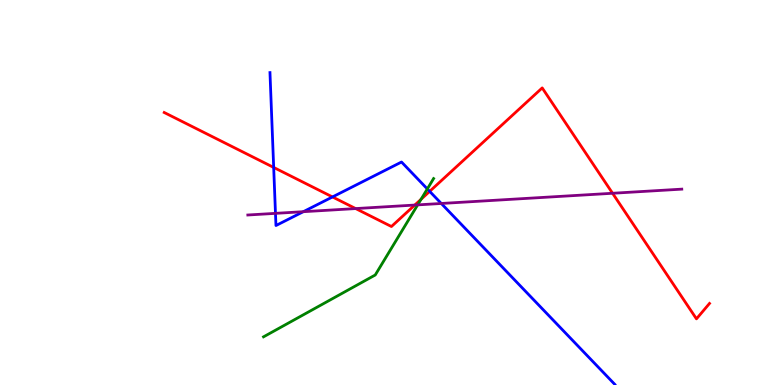[{'lines': ['blue', 'red'], 'intersections': [{'x': 3.53, 'y': 5.65}, {'x': 4.29, 'y': 4.88}, {'x': 5.54, 'y': 5.03}]}, {'lines': ['green', 'red'], 'intersections': [{'x': 5.43, 'y': 4.82}]}, {'lines': ['purple', 'red'], 'intersections': [{'x': 4.59, 'y': 4.58}, {'x': 5.35, 'y': 4.67}, {'x': 7.9, 'y': 4.98}]}, {'lines': ['blue', 'green'], 'intersections': [{'x': 5.51, 'y': 5.09}]}, {'lines': ['blue', 'purple'], 'intersections': [{'x': 3.55, 'y': 4.46}, {'x': 3.91, 'y': 4.5}, {'x': 5.69, 'y': 4.71}]}, {'lines': ['green', 'purple'], 'intersections': [{'x': 5.39, 'y': 4.68}]}]